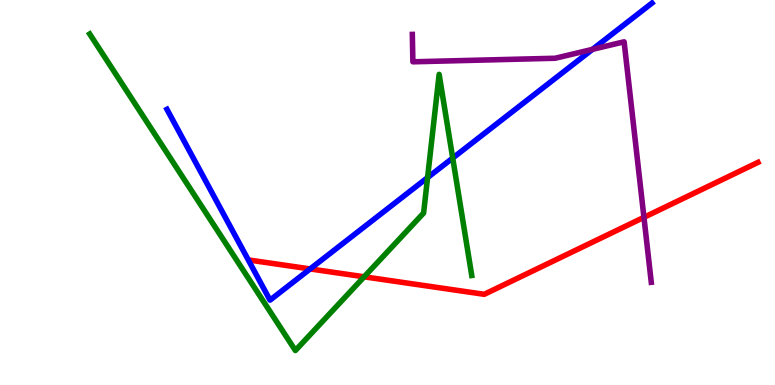[{'lines': ['blue', 'red'], 'intersections': [{'x': 4.0, 'y': 3.01}]}, {'lines': ['green', 'red'], 'intersections': [{'x': 4.7, 'y': 2.81}]}, {'lines': ['purple', 'red'], 'intersections': [{'x': 8.31, 'y': 4.35}]}, {'lines': ['blue', 'green'], 'intersections': [{'x': 5.52, 'y': 5.39}, {'x': 5.84, 'y': 5.89}]}, {'lines': ['blue', 'purple'], 'intersections': [{'x': 7.64, 'y': 8.72}]}, {'lines': ['green', 'purple'], 'intersections': []}]